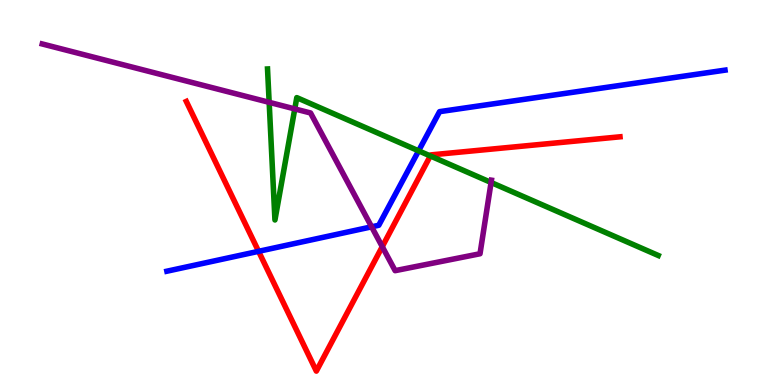[{'lines': ['blue', 'red'], 'intersections': [{'x': 3.34, 'y': 3.47}]}, {'lines': ['green', 'red'], 'intersections': [{'x': 5.55, 'y': 5.95}]}, {'lines': ['purple', 'red'], 'intersections': [{'x': 4.93, 'y': 3.59}]}, {'lines': ['blue', 'green'], 'intersections': [{'x': 5.4, 'y': 6.08}]}, {'lines': ['blue', 'purple'], 'intersections': [{'x': 4.8, 'y': 4.11}]}, {'lines': ['green', 'purple'], 'intersections': [{'x': 3.47, 'y': 7.34}, {'x': 3.8, 'y': 7.17}, {'x': 6.34, 'y': 5.26}]}]